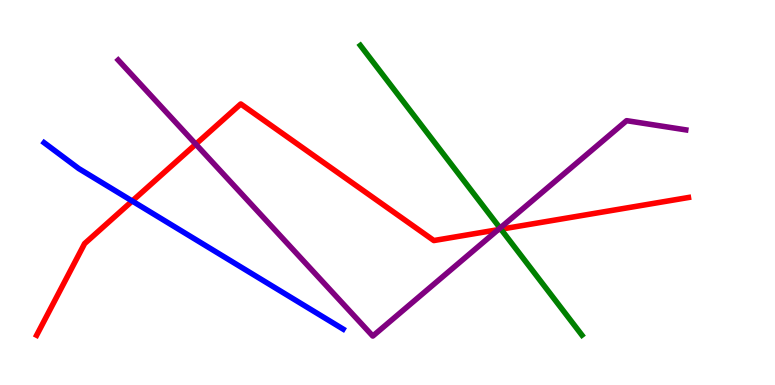[{'lines': ['blue', 'red'], 'intersections': [{'x': 1.71, 'y': 4.78}]}, {'lines': ['green', 'red'], 'intersections': [{'x': 6.46, 'y': 4.05}]}, {'lines': ['purple', 'red'], 'intersections': [{'x': 2.53, 'y': 6.26}, {'x': 6.43, 'y': 4.03}]}, {'lines': ['blue', 'green'], 'intersections': []}, {'lines': ['blue', 'purple'], 'intersections': []}, {'lines': ['green', 'purple'], 'intersections': [{'x': 6.45, 'y': 4.08}]}]